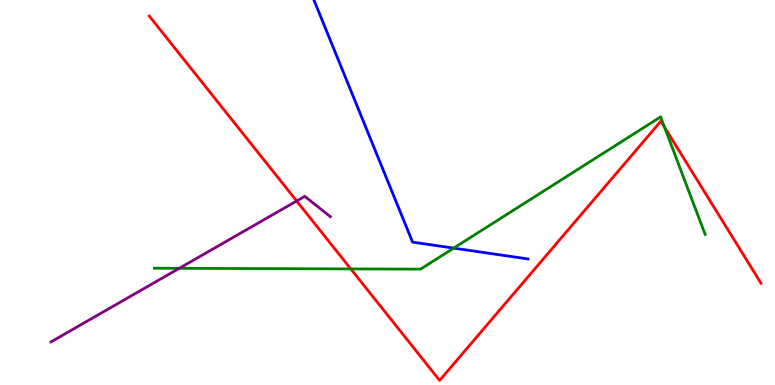[{'lines': ['blue', 'red'], 'intersections': []}, {'lines': ['green', 'red'], 'intersections': [{'x': 4.53, 'y': 3.02}, {'x': 8.58, 'y': 6.69}]}, {'lines': ['purple', 'red'], 'intersections': [{'x': 3.83, 'y': 4.78}]}, {'lines': ['blue', 'green'], 'intersections': [{'x': 5.85, 'y': 3.56}]}, {'lines': ['blue', 'purple'], 'intersections': []}, {'lines': ['green', 'purple'], 'intersections': [{'x': 2.31, 'y': 3.03}]}]